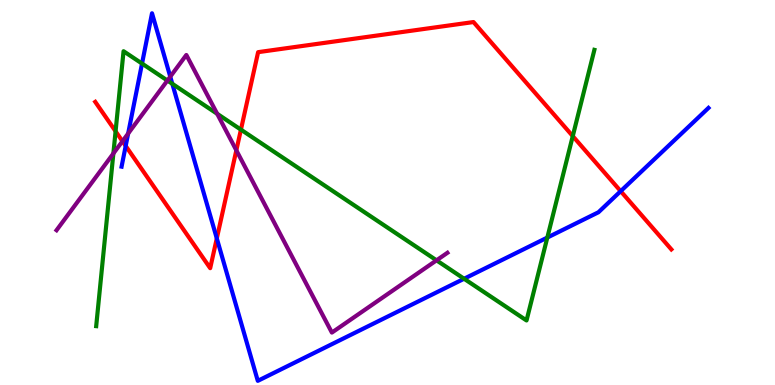[{'lines': ['blue', 'red'], 'intersections': [{'x': 1.62, 'y': 6.21}, {'x': 2.8, 'y': 3.81}, {'x': 8.01, 'y': 5.03}]}, {'lines': ['green', 'red'], 'intersections': [{'x': 1.49, 'y': 6.59}, {'x': 3.11, 'y': 6.63}, {'x': 7.39, 'y': 6.46}]}, {'lines': ['purple', 'red'], 'intersections': [{'x': 1.58, 'y': 6.33}, {'x': 3.05, 'y': 6.1}]}, {'lines': ['blue', 'green'], 'intersections': [{'x': 1.83, 'y': 8.35}, {'x': 2.22, 'y': 7.82}, {'x': 5.99, 'y': 2.76}, {'x': 7.06, 'y': 3.83}]}, {'lines': ['blue', 'purple'], 'intersections': [{'x': 1.65, 'y': 6.53}, {'x': 2.2, 'y': 8.01}]}, {'lines': ['green', 'purple'], 'intersections': [{'x': 1.46, 'y': 6.01}, {'x': 2.16, 'y': 7.91}, {'x': 2.8, 'y': 7.04}, {'x': 5.63, 'y': 3.24}]}]